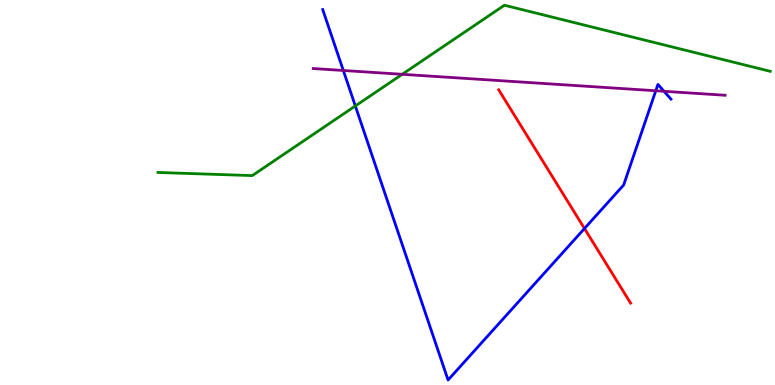[{'lines': ['blue', 'red'], 'intersections': [{'x': 7.54, 'y': 4.06}]}, {'lines': ['green', 'red'], 'intersections': []}, {'lines': ['purple', 'red'], 'intersections': []}, {'lines': ['blue', 'green'], 'intersections': [{'x': 4.58, 'y': 7.25}]}, {'lines': ['blue', 'purple'], 'intersections': [{'x': 4.43, 'y': 8.17}, {'x': 8.46, 'y': 7.64}, {'x': 8.57, 'y': 7.63}]}, {'lines': ['green', 'purple'], 'intersections': [{'x': 5.19, 'y': 8.07}]}]